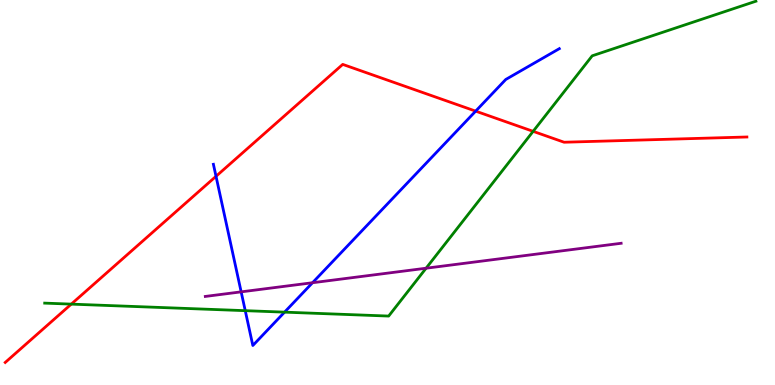[{'lines': ['blue', 'red'], 'intersections': [{'x': 2.79, 'y': 5.42}, {'x': 6.14, 'y': 7.11}]}, {'lines': ['green', 'red'], 'intersections': [{'x': 0.92, 'y': 2.1}, {'x': 6.88, 'y': 6.59}]}, {'lines': ['purple', 'red'], 'intersections': []}, {'lines': ['blue', 'green'], 'intersections': [{'x': 3.16, 'y': 1.93}, {'x': 3.67, 'y': 1.89}]}, {'lines': ['blue', 'purple'], 'intersections': [{'x': 3.11, 'y': 2.42}, {'x': 4.03, 'y': 2.66}]}, {'lines': ['green', 'purple'], 'intersections': [{'x': 5.5, 'y': 3.03}]}]